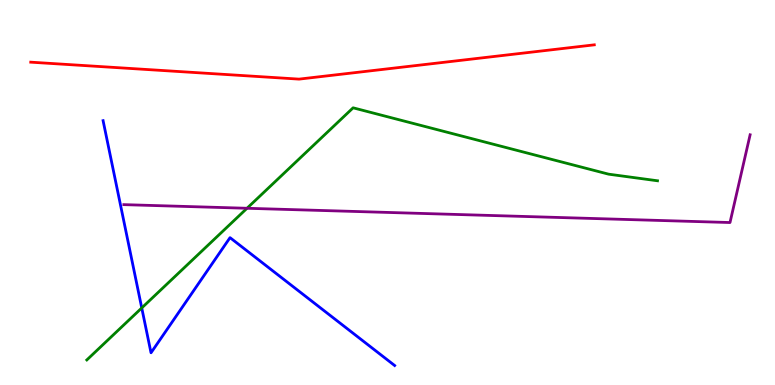[{'lines': ['blue', 'red'], 'intersections': []}, {'lines': ['green', 'red'], 'intersections': []}, {'lines': ['purple', 'red'], 'intersections': []}, {'lines': ['blue', 'green'], 'intersections': [{'x': 1.83, 'y': 2.0}]}, {'lines': ['blue', 'purple'], 'intersections': []}, {'lines': ['green', 'purple'], 'intersections': [{'x': 3.19, 'y': 4.59}]}]